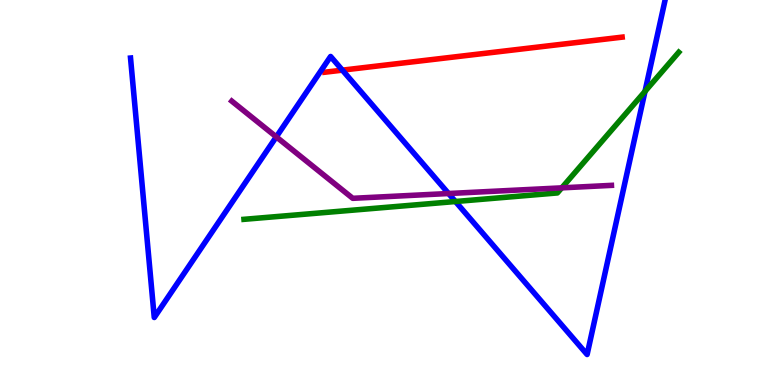[{'lines': ['blue', 'red'], 'intersections': [{'x': 4.42, 'y': 8.18}]}, {'lines': ['green', 'red'], 'intersections': []}, {'lines': ['purple', 'red'], 'intersections': []}, {'lines': ['blue', 'green'], 'intersections': [{'x': 5.88, 'y': 4.77}, {'x': 8.32, 'y': 7.63}]}, {'lines': ['blue', 'purple'], 'intersections': [{'x': 3.57, 'y': 6.44}, {'x': 5.79, 'y': 4.97}]}, {'lines': ['green', 'purple'], 'intersections': [{'x': 7.25, 'y': 5.12}]}]